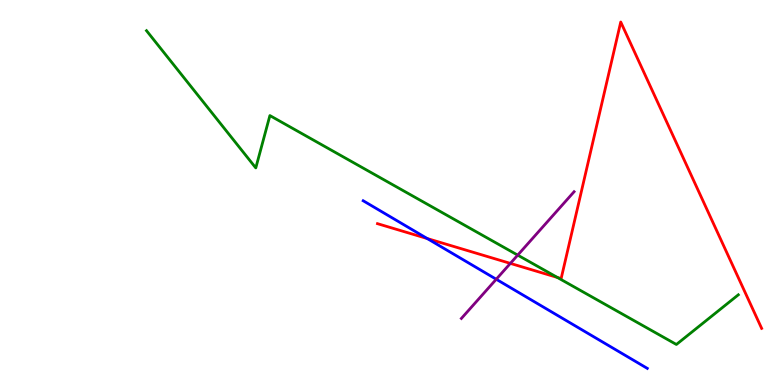[{'lines': ['blue', 'red'], 'intersections': [{'x': 5.51, 'y': 3.8}]}, {'lines': ['green', 'red'], 'intersections': [{'x': 7.19, 'y': 2.79}]}, {'lines': ['purple', 'red'], 'intersections': [{'x': 6.59, 'y': 3.16}]}, {'lines': ['blue', 'green'], 'intersections': []}, {'lines': ['blue', 'purple'], 'intersections': [{'x': 6.4, 'y': 2.75}]}, {'lines': ['green', 'purple'], 'intersections': [{'x': 6.68, 'y': 3.37}]}]